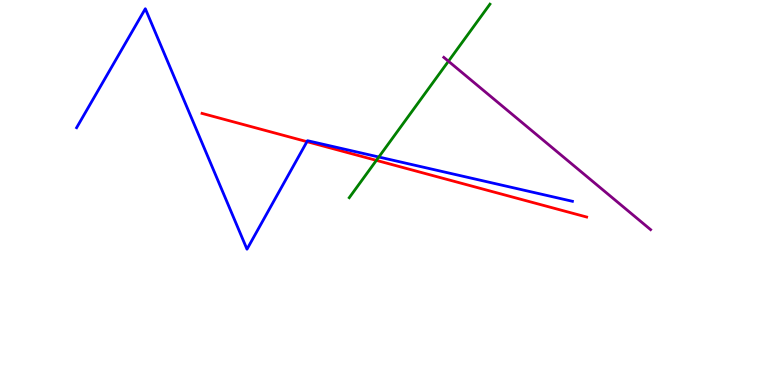[{'lines': ['blue', 'red'], 'intersections': [{'x': 3.96, 'y': 6.32}]}, {'lines': ['green', 'red'], 'intersections': [{'x': 4.86, 'y': 5.83}]}, {'lines': ['purple', 'red'], 'intersections': []}, {'lines': ['blue', 'green'], 'intersections': [{'x': 4.89, 'y': 5.92}]}, {'lines': ['blue', 'purple'], 'intersections': []}, {'lines': ['green', 'purple'], 'intersections': [{'x': 5.79, 'y': 8.41}]}]